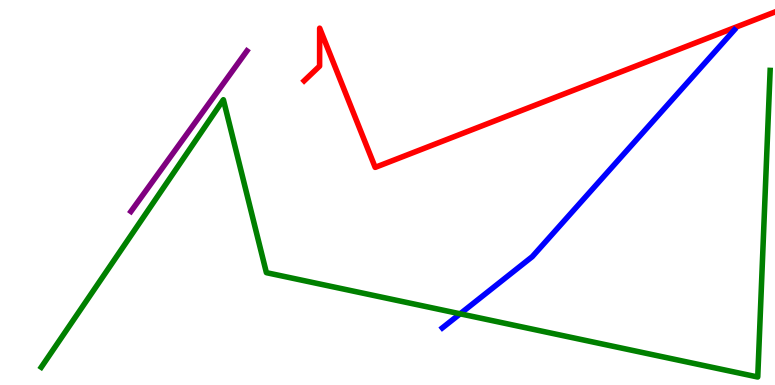[{'lines': ['blue', 'red'], 'intersections': []}, {'lines': ['green', 'red'], 'intersections': []}, {'lines': ['purple', 'red'], 'intersections': []}, {'lines': ['blue', 'green'], 'intersections': [{'x': 5.94, 'y': 1.85}]}, {'lines': ['blue', 'purple'], 'intersections': []}, {'lines': ['green', 'purple'], 'intersections': []}]